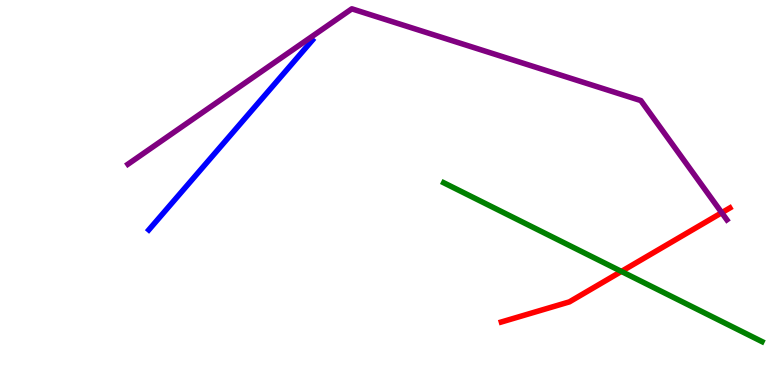[{'lines': ['blue', 'red'], 'intersections': []}, {'lines': ['green', 'red'], 'intersections': [{'x': 8.02, 'y': 2.95}]}, {'lines': ['purple', 'red'], 'intersections': [{'x': 9.31, 'y': 4.48}]}, {'lines': ['blue', 'green'], 'intersections': []}, {'lines': ['blue', 'purple'], 'intersections': []}, {'lines': ['green', 'purple'], 'intersections': []}]